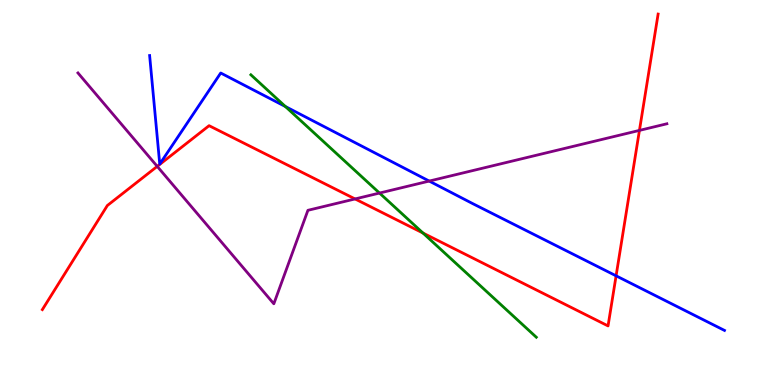[{'lines': ['blue', 'red'], 'intersections': [{'x': 7.95, 'y': 2.84}]}, {'lines': ['green', 'red'], 'intersections': [{'x': 5.46, 'y': 3.95}]}, {'lines': ['purple', 'red'], 'intersections': [{'x': 2.03, 'y': 5.68}, {'x': 4.58, 'y': 4.83}, {'x': 8.25, 'y': 6.61}]}, {'lines': ['blue', 'green'], 'intersections': [{'x': 3.68, 'y': 7.23}]}, {'lines': ['blue', 'purple'], 'intersections': [{'x': 5.54, 'y': 5.3}]}, {'lines': ['green', 'purple'], 'intersections': [{'x': 4.9, 'y': 4.99}]}]